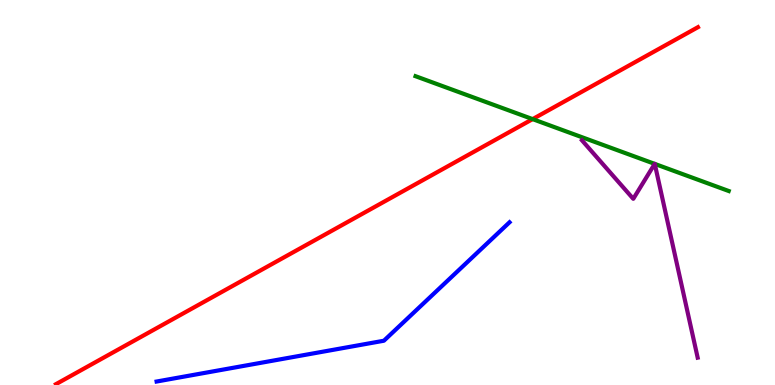[{'lines': ['blue', 'red'], 'intersections': []}, {'lines': ['green', 'red'], 'intersections': [{'x': 6.87, 'y': 6.91}]}, {'lines': ['purple', 'red'], 'intersections': []}, {'lines': ['blue', 'green'], 'intersections': []}, {'lines': ['blue', 'purple'], 'intersections': []}, {'lines': ['green', 'purple'], 'intersections': [{'x': 8.45, 'y': 5.74}, {'x': 8.45, 'y': 5.74}]}]